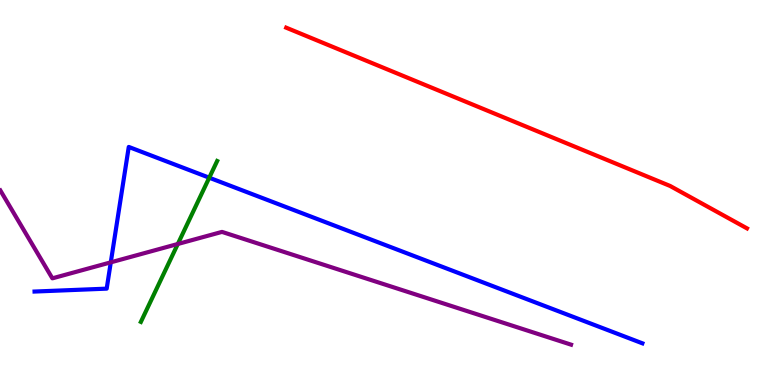[{'lines': ['blue', 'red'], 'intersections': []}, {'lines': ['green', 'red'], 'intersections': []}, {'lines': ['purple', 'red'], 'intersections': []}, {'lines': ['blue', 'green'], 'intersections': [{'x': 2.7, 'y': 5.38}]}, {'lines': ['blue', 'purple'], 'intersections': [{'x': 1.43, 'y': 3.19}]}, {'lines': ['green', 'purple'], 'intersections': [{'x': 2.29, 'y': 3.66}]}]